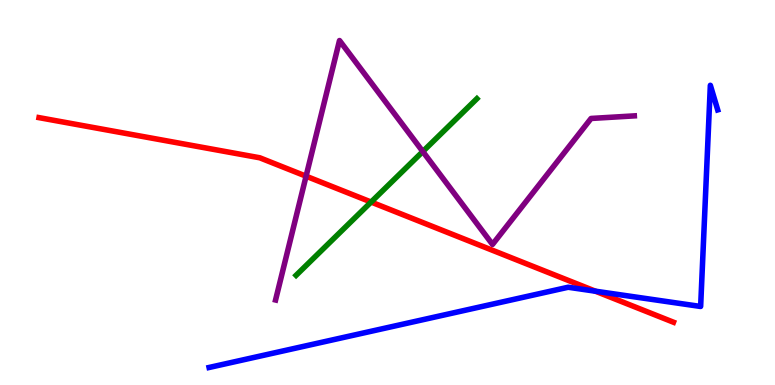[{'lines': ['blue', 'red'], 'intersections': [{'x': 7.68, 'y': 2.44}]}, {'lines': ['green', 'red'], 'intersections': [{'x': 4.79, 'y': 4.75}]}, {'lines': ['purple', 'red'], 'intersections': [{'x': 3.95, 'y': 5.42}]}, {'lines': ['blue', 'green'], 'intersections': []}, {'lines': ['blue', 'purple'], 'intersections': []}, {'lines': ['green', 'purple'], 'intersections': [{'x': 5.46, 'y': 6.06}]}]